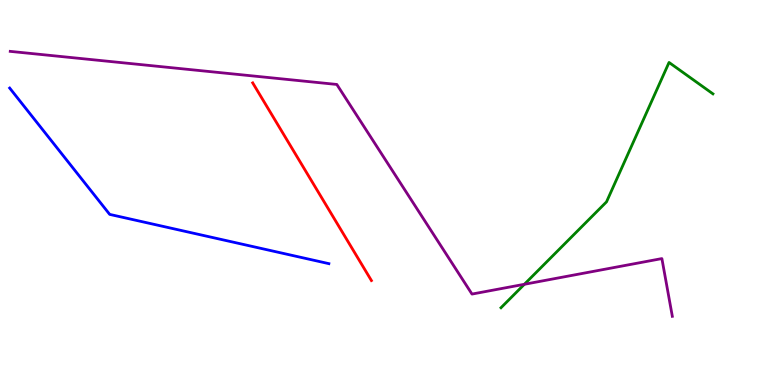[{'lines': ['blue', 'red'], 'intersections': []}, {'lines': ['green', 'red'], 'intersections': []}, {'lines': ['purple', 'red'], 'intersections': []}, {'lines': ['blue', 'green'], 'intersections': []}, {'lines': ['blue', 'purple'], 'intersections': []}, {'lines': ['green', 'purple'], 'intersections': [{'x': 6.77, 'y': 2.62}]}]